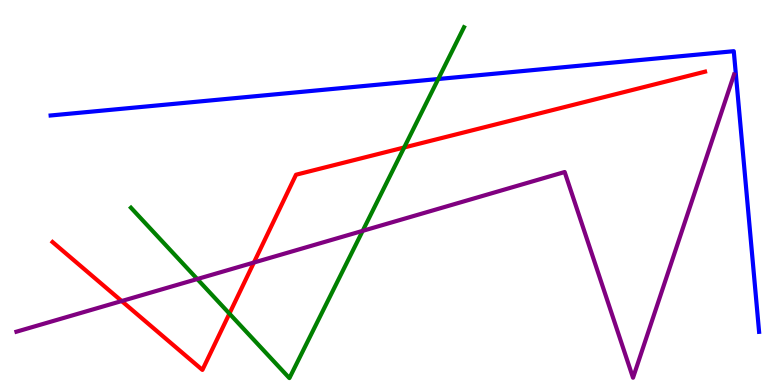[{'lines': ['blue', 'red'], 'intersections': []}, {'lines': ['green', 'red'], 'intersections': [{'x': 2.96, 'y': 1.85}, {'x': 5.22, 'y': 6.17}]}, {'lines': ['purple', 'red'], 'intersections': [{'x': 1.57, 'y': 2.18}, {'x': 3.28, 'y': 3.18}]}, {'lines': ['blue', 'green'], 'intersections': [{'x': 5.65, 'y': 7.95}]}, {'lines': ['blue', 'purple'], 'intersections': []}, {'lines': ['green', 'purple'], 'intersections': [{'x': 2.55, 'y': 2.75}, {'x': 4.68, 'y': 4.0}]}]